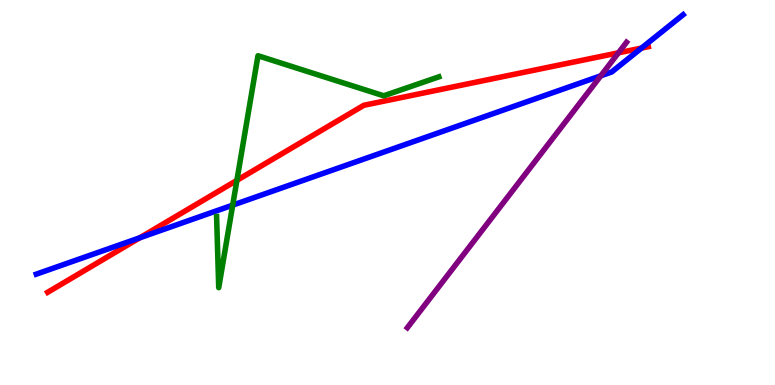[{'lines': ['blue', 'red'], 'intersections': [{'x': 1.8, 'y': 3.82}, {'x': 8.28, 'y': 8.75}]}, {'lines': ['green', 'red'], 'intersections': [{'x': 3.06, 'y': 5.32}]}, {'lines': ['purple', 'red'], 'intersections': [{'x': 7.98, 'y': 8.63}]}, {'lines': ['blue', 'green'], 'intersections': [{'x': 3.0, 'y': 4.67}]}, {'lines': ['blue', 'purple'], 'intersections': [{'x': 7.75, 'y': 8.03}]}, {'lines': ['green', 'purple'], 'intersections': []}]